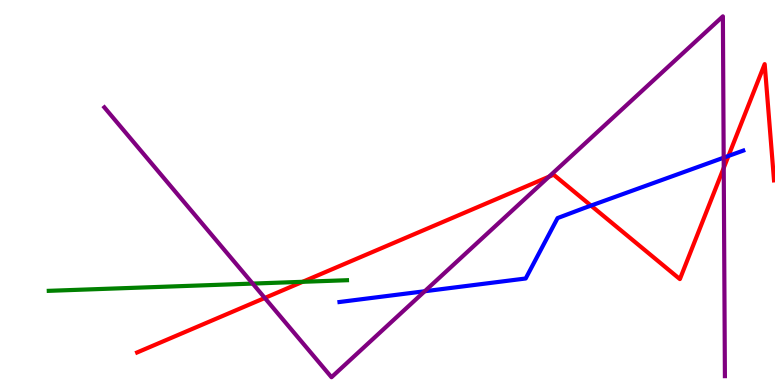[{'lines': ['blue', 'red'], 'intersections': [{'x': 7.63, 'y': 4.66}, {'x': 9.4, 'y': 5.95}]}, {'lines': ['green', 'red'], 'intersections': [{'x': 3.91, 'y': 2.68}]}, {'lines': ['purple', 'red'], 'intersections': [{'x': 3.42, 'y': 2.26}, {'x': 7.08, 'y': 5.41}, {'x': 9.34, 'y': 5.64}]}, {'lines': ['blue', 'green'], 'intersections': []}, {'lines': ['blue', 'purple'], 'intersections': [{'x': 5.48, 'y': 2.44}, {'x': 9.34, 'y': 5.9}]}, {'lines': ['green', 'purple'], 'intersections': [{'x': 3.26, 'y': 2.63}]}]